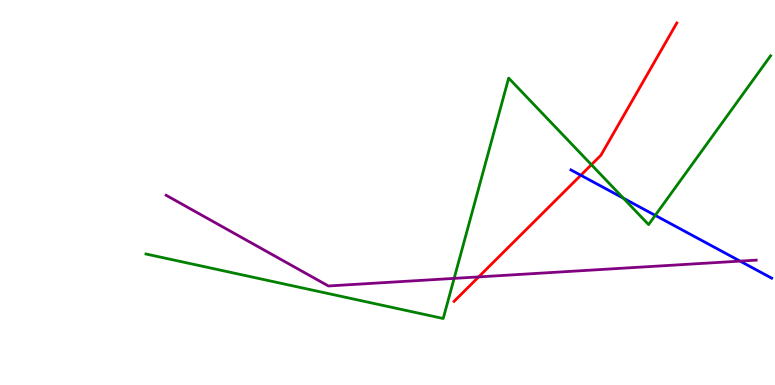[{'lines': ['blue', 'red'], 'intersections': [{'x': 7.49, 'y': 5.45}]}, {'lines': ['green', 'red'], 'intersections': [{'x': 7.63, 'y': 5.72}]}, {'lines': ['purple', 'red'], 'intersections': [{'x': 6.18, 'y': 2.81}]}, {'lines': ['blue', 'green'], 'intersections': [{'x': 8.04, 'y': 4.85}, {'x': 8.45, 'y': 4.41}]}, {'lines': ['blue', 'purple'], 'intersections': [{'x': 9.55, 'y': 3.22}]}, {'lines': ['green', 'purple'], 'intersections': [{'x': 5.86, 'y': 2.77}]}]